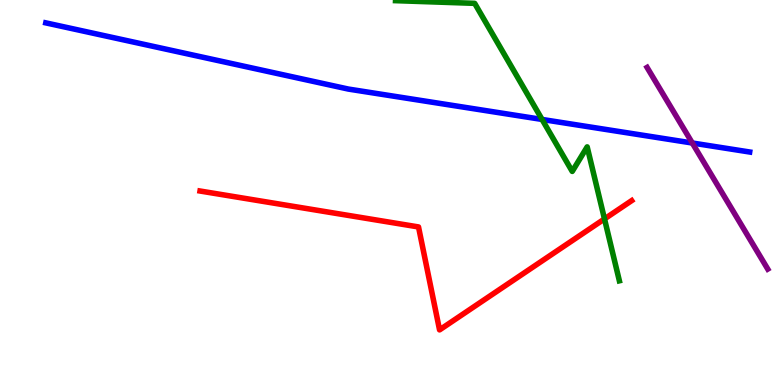[{'lines': ['blue', 'red'], 'intersections': []}, {'lines': ['green', 'red'], 'intersections': [{'x': 7.8, 'y': 4.31}]}, {'lines': ['purple', 'red'], 'intersections': []}, {'lines': ['blue', 'green'], 'intersections': [{'x': 6.99, 'y': 6.9}]}, {'lines': ['blue', 'purple'], 'intersections': [{'x': 8.93, 'y': 6.29}]}, {'lines': ['green', 'purple'], 'intersections': []}]